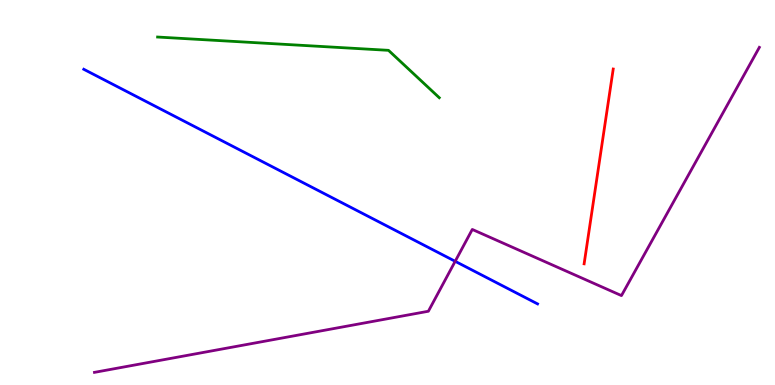[{'lines': ['blue', 'red'], 'intersections': []}, {'lines': ['green', 'red'], 'intersections': []}, {'lines': ['purple', 'red'], 'intersections': []}, {'lines': ['blue', 'green'], 'intersections': []}, {'lines': ['blue', 'purple'], 'intersections': [{'x': 5.87, 'y': 3.21}]}, {'lines': ['green', 'purple'], 'intersections': []}]